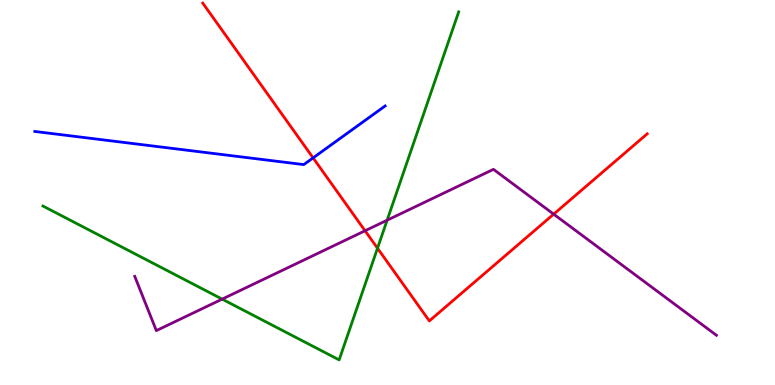[{'lines': ['blue', 'red'], 'intersections': [{'x': 4.04, 'y': 5.9}]}, {'lines': ['green', 'red'], 'intersections': [{'x': 4.87, 'y': 3.55}]}, {'lines': ['purple', 'red'], 'intersections': [{'x': 4.71, 'y': 4.01}, {'x': 7.14, 'y': 4.44}]}, {'lines': ['blue', 'green'], 'intersections': []}, {'lines': ['blue', 'purple'], 'intersections': []}, {'lines': ['green', 'purple'], 'intersections': [{'x': 2.87, 'y': 2.23}, {'x': 5.0, 'y': 4.28}]}]